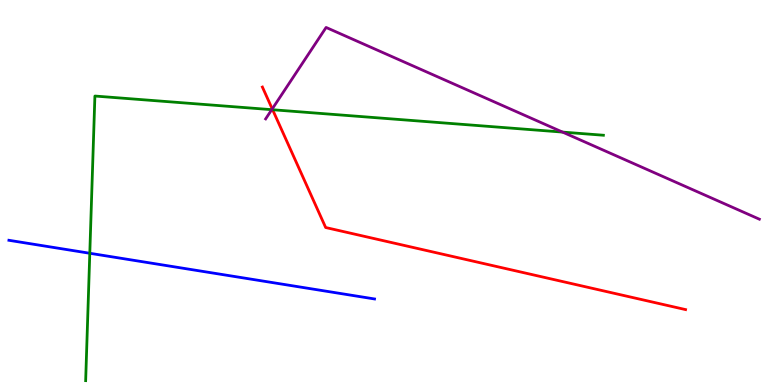[{'lines': ['blue', 'red'], 'intersections': []}, {'lines': ['green', 'red'], 'intersections': [{'x': 3.52, 'y': 7.15}]}, {'lines': ['purple', 'red'], 'intersections': [{'x': 3.51, 'y': 7.17}]}, {'lines': ['blue', 'green'], 'intersections': [{'x': 1.16, 'y': 3.42}]}, {'lines': ['blue', 'purple'], 'intersections': []}, {'lines': ['green', 'purple'], 'intersections': [{'x': 3.51, 'y': 7.15}, {'x': 7.26, 'y': 6.57}]}]